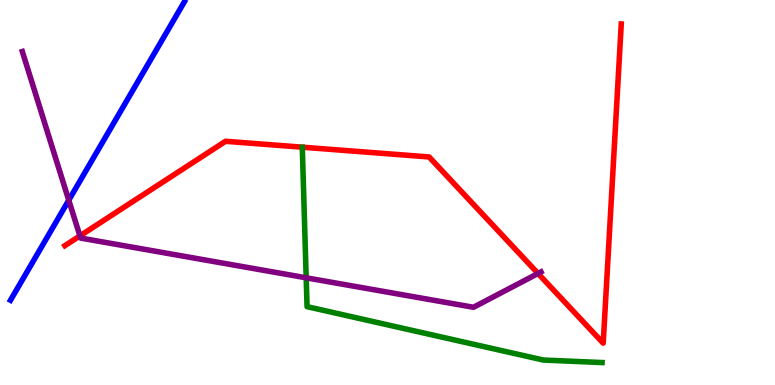[{'lines': ['blue', 'red'], 'intersections': []}, {'lines': ['green', 'red'], 'intersections': []}, {'lines': ['purple', 'red'], 'intersections': [{'x': 1.03, 'y': 3.87}, {'x': 6.94, 'y': 2.9}]}, {'lines': ['blue', 'green'], 'intersections': []}, {'lines': ['blue', 'purple'], 'intersections': [{'x': 0.887, 'y': 4.8}]}, {'lines': ['green', 'purple'], 'intersections': [{'x': 3.95, 'y': 2.78}]}]